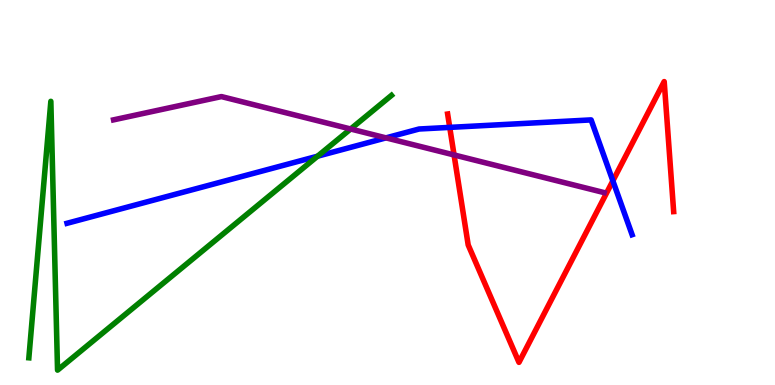[{'lines': ['blue', 'red'], 'intersections': [{'x': 5.8, 'y': 6.69}, {'x': 7.91, 'y': 5.3}]}, {'lines': ['green', 'red'], 'intersections': []}, {'lines': ['purple', 'red'], 'intersections': [{'x': 5.86, 'y': 5.98}]}, {'lines': ['blue', 'green'], 'intersections': [{'x': 4.1, 'y': 5.94}]}, {'lines': ['blue', 'purple'], 'intersections': [{'x': 4.98, 'y': 6.42}]}, {'lines': ['green', 'purple'], 'intersections': [{'x': 4.52, 'y': 6.65}]}]